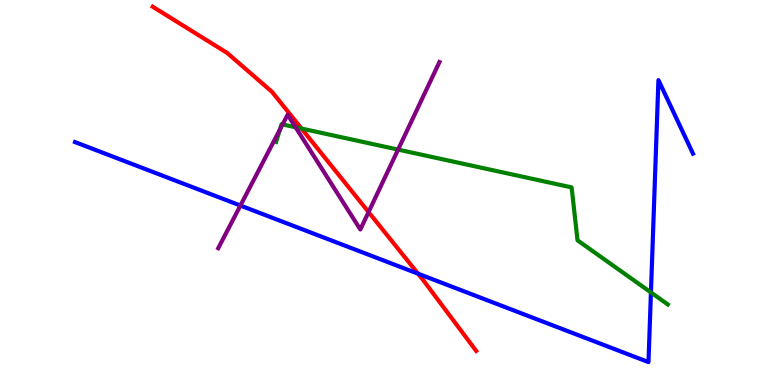[{'lines': ['blue', 'red'], 'intersections': [{'x': 5.39, 'y': 2.89}]}, {'lines': ['green', 'red'], 'intersections': [{'x': 3.89, 'y': 6.66}]}, {'lines': ['purple', 'red'], 'intersections': [{'x': 4.76, 'y': 4.49}]}, {'lines': ['blue', 'green'], 'intersections': [{'x': 8.4, 'y': 2.4}]}, {'lines': ['blue', 'purple'], 'intersections': [{'x': 3.1, 'y': 4.66}]}, {'lines': ['green', 'purple'], 'intersections': [{'x': 3.61, 'y': 6.63}, {'x': 3.65, 'y': 6.77}, {'x': 3.81, 'y': 6.69}, {'x': 5.14, 'y': 6.11}]}]